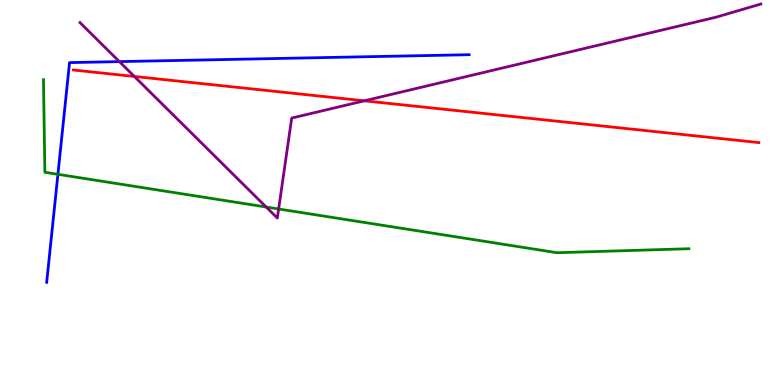[{'lines': ['blue', 'red'], 'intersections': []}, {'lines': ['green', 'red'], 'intersections': []}, {'lines': ['purple', 'red'], 'intersections': [{'x': 1.73, 'y': 8.01}, {'x': 4.7, 'y': 7.38}]}, {'lines': ['blue', 'green'], 'intersections': [{'x': 0.747, 'y': 5.47}]}, {'lines': ['blue', 'purple'], 'intersections': [{'x': 1.54, 'y': 8.4}]}, {'lines': ['green', 'purple'], 'intersections': [{'x': 3.43, 'y': 4.62}, {'x': 3.6, 'y': 4.57}]}]